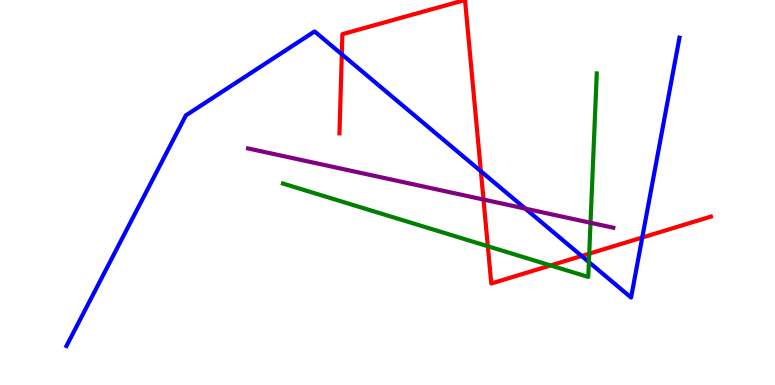[{'lines': ['blue', 'red'], 'intersections': [{'x': 4.41, 'y': 8.59}, {'x': 6.2, 'y': 5.55}, {'x': 7.51, 'y': 3.35}, {'x': 8.29, 'y': 3.83}]}, {'lines': ['green', 'red'], 'intersections': [{'x': 6.29, 'y': 3.6}, {'x': 7.1, 'y': 3.11}, {'x': 7.6, 'y': 3.41}]}, {'lines': ['purple', 'red'], 'intersections': [{'x': 6.24, 'y': 4.82}]}, {'lines': ['blue', 'green'], 'intersections': [{'x': 7.6, 'y': 3.19}]}, {'lines': ['blue', 'purple'], 'intersections': [{'x': 6.78, 'y': 4.58}]}, {'lines': ['green', 'purple'], 'intersections': [{'x': 7.62, 'y': 4.21}]}]